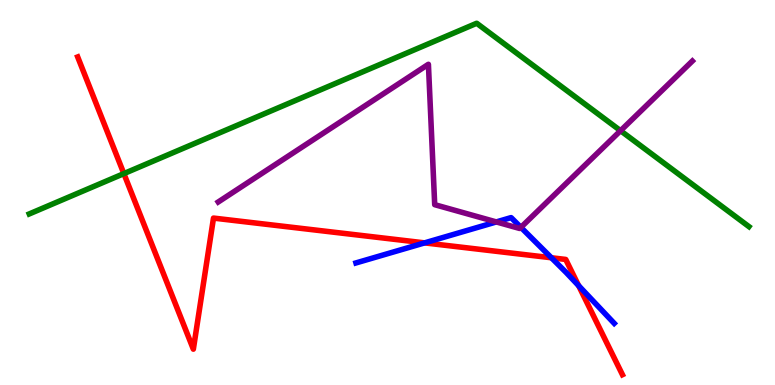[{'lines': ['blue', 'red'], 'intersections': [{'x': 5.48, 'y': 3.69}, {'x': 7.11, 'y': 3.3}, {'x': 7.47, 'y': 2.58}]}, {'lines': ['green', 'red'], 'intersections': [{'x': 1.6, 'y': 5.49}]}, {'lines': ['purple', 'red'], 'intersections': []}, {'lines': ['blue', 'green'], 'intersections': []}, {'lines': ['blue', 'purple'], 'intersections': [{'x': 6.4, 'y': 4.24}, {'x': 6.72, 'y': 4.09}]}, {'lines': ['green', 'purple'], 'intersections': [{'x': 8.01, 'y': 6.6}]}]